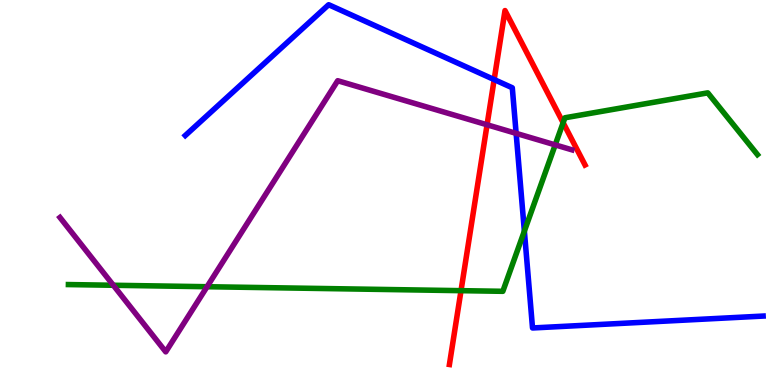[{'lines': ['blue', 'red'], 'intersections': [{'x': 6.38, 'y': 7.93}]}, {'lines': ['green', 'red'], 'intersections': [{'x': 5.95, 'y': 2.45}, {'x': 7.27, 'y': 6.81}]}, {'lines': ['purple', 'red'], 'intersections': [{'x': 6.28, 'y': 6.76}]}, {'lines': ['blue', 'green'], 'intersections': [{'x': 6.77, 'y': 4.0}]}, {'lines': ['blue', 'purple'], 'intersections': [{'x': 6.66, 'y': 6.54}]}, {'lines': ['green', 'purple'], 'intersections': [{'x': 1.46, 'y': 2.59}, {'x': 2.67, 'y': 2.55}, {'x': 7.16, 'y': 6.24}]}]